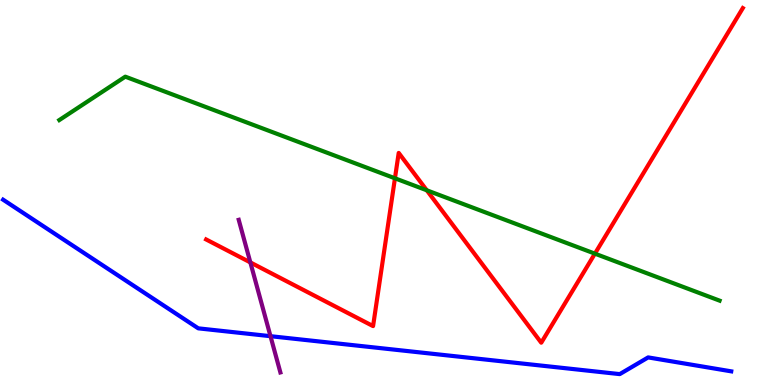[{'lines': ['blue', 'red'], 'intersections': []}, {'lines': ['green', 'red'], 'intersections': [{'x': 5.1, 'y': 5.37}, {'x': 5.51, 'y': 5.06}, {'x': 7.68, 'y': 3.41}]}, {'lines': ['purple', 'red'], 'intersections': [{'x': 3.23, 'y': 3.18}]}, {'lines': ['blue', 'green'], 'intersections': []}, {'lines': ['blue', 'purple'], 'intersections': [{'x': 3.49, 'y': 1.27}]}, {'lines': ['green', 'purple'], 'intersections': []}]